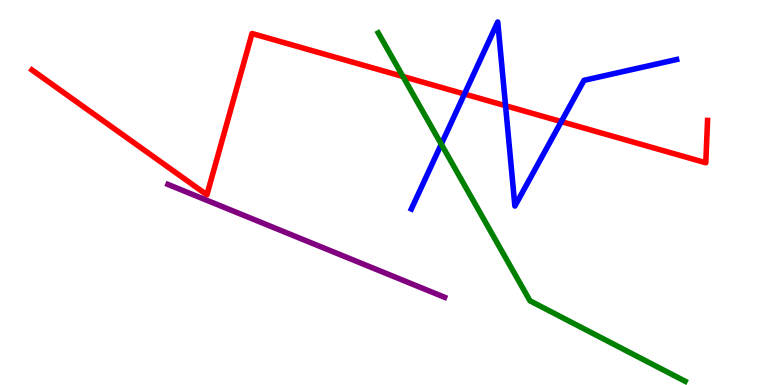[{'lines': ['blue', 'red'], 'intersections': [{'x': 5.99, 'y': 7.56}, {'x': 6.52, 'y': 7.25}, {'x': 7.24, 'y': 6.84}]}, {'lines': ['green', 'red'], 'intersections': [{'x': 5.2, 'y': 8.01}]}, {'lines': ['purple', 'red'], 'intersections': []}, {'lines': ['blue', 'green'], 'intersections': [{'x': 5.69, 'y': 6.25}]}, {'lines': ['blue', 'purple'], 'intersections': []}, {'lines': ['green', 'purple'], 'intersections': []}]